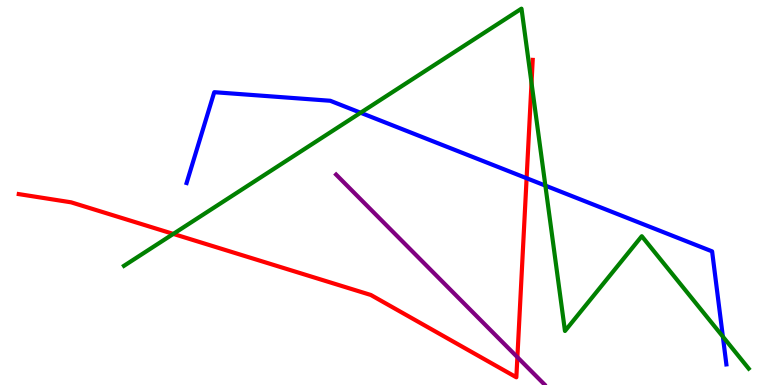[{'lines': ['blue', 'red'], 'intersections': [{'x': 6.79, 'y': 5.37}]}, {'lines': ['green', 'red'], 'intersections': [{'x': 2.24, 'y': 3.92}, {'x': 6.86, 'y': 7.85}]}, {'lines': ['purple', 'red'], 'intersections': [{'x': 6.68, 'y': 0.723}]}, {'lines': ['blue', 'green'], 'intersections': [{'x': 4.65, 'y': 7.07}, {'x': 7.04, 'y': 5.18}, {'x': 9.33, 'y': 1.26}]}, {'lines': ['blue', 'purple'], 'intersections': []}, {'lines': ['green', 'purple'], 'intersections': []}]